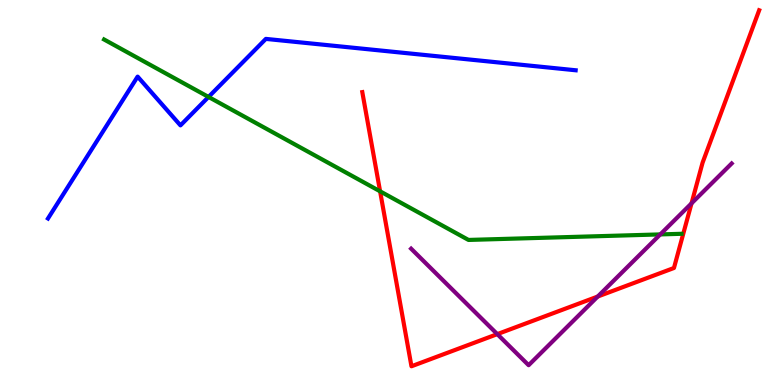[{'lines': ['blue', 'red'], 'intersections': []}, {'lines': ['green', 'red'], 'intersections': [{'x': 4.9, 'y': 5.03}]}, {'lines': ['purple', 'red'], 'intersections': [{'x': 6.42, 'y': 1.32}, {'x': 7.71, 'y': 2.3}, {'x': 8.92, 'y': 4.72}]}, {'lines': ['blue', 'green'], 'intersections': [{'x': 2.69, 'y': 7.48}]}, {'lines': ['blue', 'purple'], 'intersections': []}, {'lines': ['green', 'purple'], 'intersections': [{'x': 8.52, 'y': 3.91}]}]